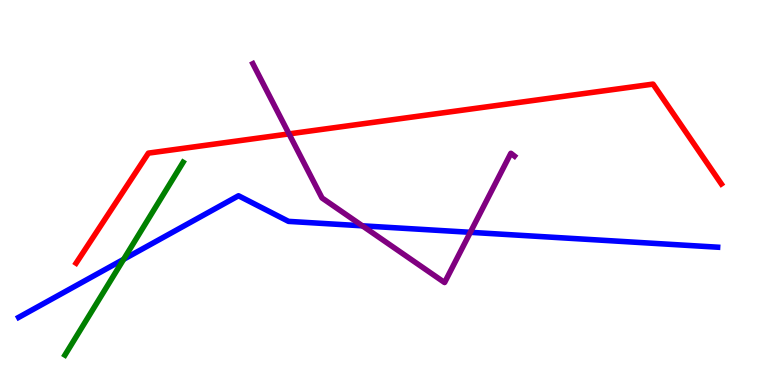[{'lines': ['blue', 'red'], 'intersections': []}, {'lines': ['green', 'red'], 'intersections': []}, {'lines': ['purple', 'red'], 'intersections': [{'x': 3.73, 'y': 6.52}]}, {'lines': ['blue', 'green'], 'intersections': [{'x': 1.6, 'y': 3.26}]}, {'lines': ['blue', 'purple'], 'intersections': [{'x': 4.68, 'y': 4.13}, {'x': 6.07, 'y': 3.97}]}, {'lines': ['green', 'purple'], 'intersections': []}]